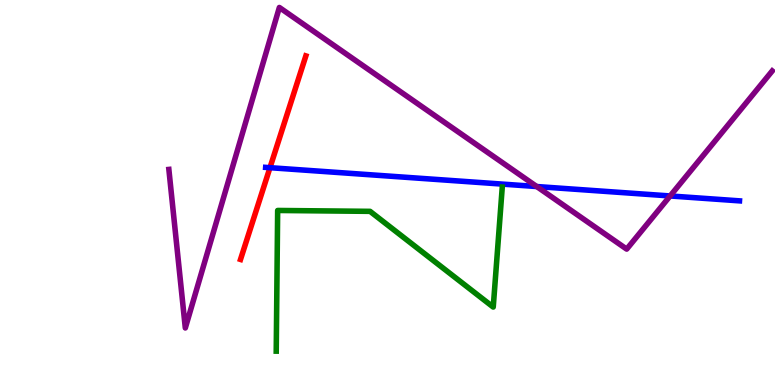[{'lines': ['blue', 'red'], 'intersections': [{'x': 3.48, 'y': 5.64}]}, {'lines': ['green', 'red'], 'intersections': []}, {'lines': ['purple', 'red'], 'intersections': []}, {'lines': ['blue', 'green'], 'intersections': []}, {'lines': ['blue', 'purple'], 'intersections': [{'x': 6.93, 'y': 5.15}, {'x': 8.65, 'y': 4.91}]}, {'lines': ['green', 'purple'], 'intersections': []}]